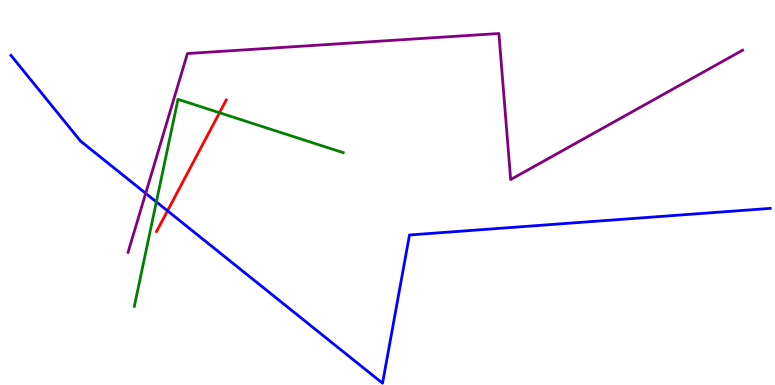[{'lines': ['blue', 'red'], 'intersections': [{'x': 2.16, 'y': 4.52}]}, {'lines': ['green', 'red'], 'intersections': [{'x': 2.83, 'y': 7.07}]}, {'lines': ['purple', 'red'], 'intersections': []}, {'lines': ['blue', 'green'], 'intersections': [{'x': 2.02, 'y': 4.76}]}, {'lines': ['blue', 'purple'], 'intersections': [{'x': 1.88, 'y': 4.98}]}, {'lines': ['green', 'purple'], 'intersections': []}]